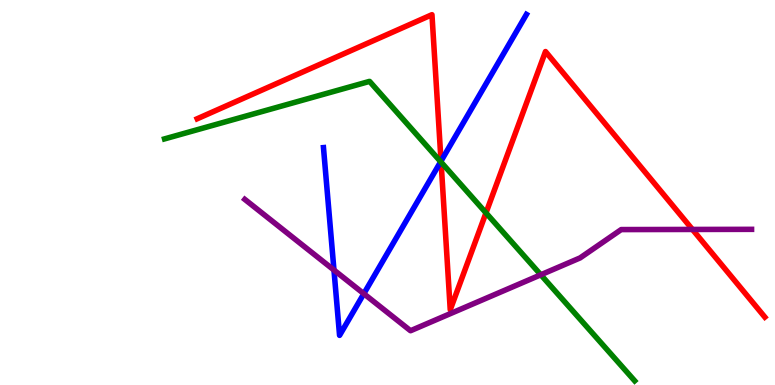[{'lines': ['blue', 'red'], 'intersections': [{'x': 5.69, 'y': 5.82}]}, {'lines': ['green', 'red'], 'intersections': [{'x': 5.69, 'y': 5.79}, {'x': 6.27, 'y': 4.47}]}, {'lines': ['purple', 'red'], 'intersections': [{'x': 8.93, 'y': 4.04}]}, {'lines': ['blue', 'green'], 'intersections': [{'x': 5.69, 'y': 5.8}]}, {'lines': ['blue', 'purple'], 'intersections': [{'x': 4.31, 'y': 2.99}, {'x': 4.69, 'y': 2.37}]}, {'lines': ['green', 'purple'], 'intersections': [{'x': 6.98, 'y': 2.86}]}]